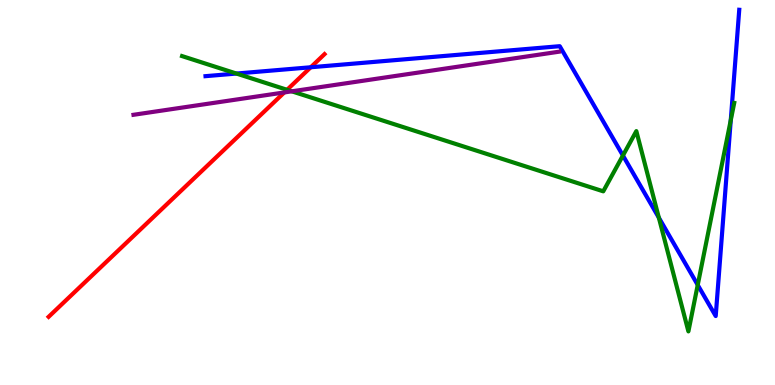[{'lines': ['blue', 'red'], 'intersections': [{'x': 4.01, 'y': 8.25}]}, {'lines': ['green', 'red'], 'intersections': [{'x': 3.7, 'y': 7.67}]}, {'lines': ['purple', 'red'], 'intersections': [{'x': 3.67, 'y': 7.6}]}, {'lines': ['blue', 'green'], 'intersections': [{'x': 3.05, 'y': 8.09}, {'x': 8.04, 'y': 5.96}, {'x': 8.5, 'y': 4.35}, {'x': 9.0, 'y': 2.6}, {'x': 9.43, 'y': 6.88}]}, {'lines': ['blue', 'purple'], 'intersections': []}, {'lines': ['green', 'purple'], 'intersections': [{'x': 3.77, 'y': 7.63}]}]